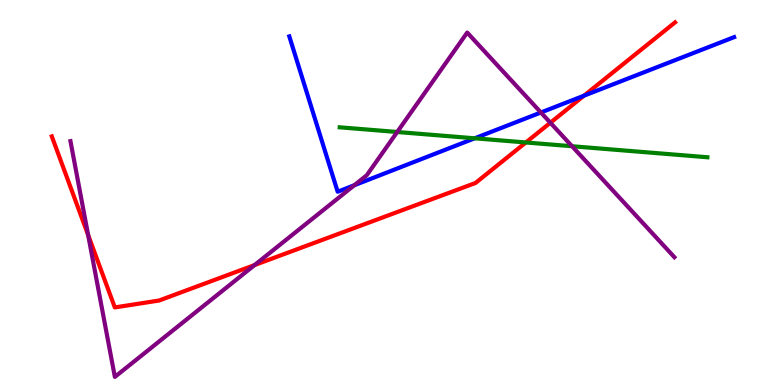[{'lines': ['blue', 'red'], 'intersections': [{'x': 7.54, 'y': 7.51}]}, {'lines': ['green', 'red'], 'intersections': [{'x': 6.78, 'y': 6.3}]}, {'lines': ['purple', 'red'], 'intersections': [{'x': 1.14, 'y': 3.9}, {'x': 3.28, 'y': 3.12}, {'x': 7.1, 'y': 6.81}]}, {'lines': ['blue', 'green'], 'intersections': [{'x': 6.12, 'y': 6.41}]}, {'lines': ['blue', 'purple'], 'intersections': [{'x': 4.57, 'y': 5.19}, {'x': 6.98, 'y': 7.08}]}, {'lines': ['green', 'purple'], 'intersections': [{'x': 5.13, 'y': 6.57}, {'x': 7.38, 'y': 6.2}]}]